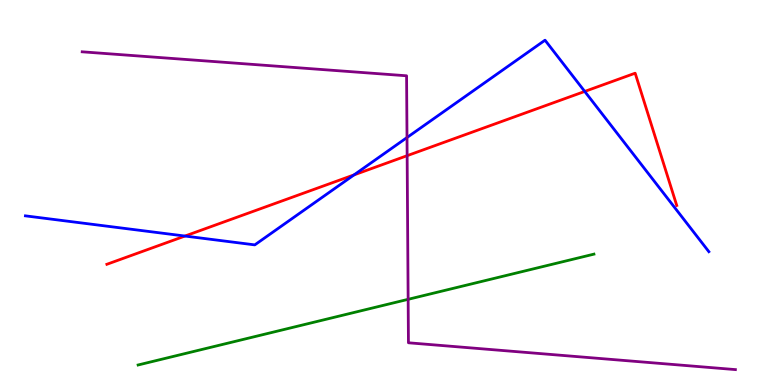[{'lines': ['blue', 'red'], 'intersections': [{'x': 2.39, 'y': 3.87}, {'x': 4.57, 'y': 5.46}, {'x': 7.54, 'y': 7.62}]}, {'lines': ['green', 'red'], 'intersections': []}, {'lines': ['purple', 'red'], 'intersections': [{'x': 5.25, 'y': 5.96}]}, {'lines': ['blue', 'green'], 'intersections': []}, {'lines': ['blue', 'purple'], 'intersections': [{'x': 5.25, 'y': 6.43}]}, {'lines': ['green', 'purple'], 'intersections': [{'x': 5.27, 'y': 2.23}]}]